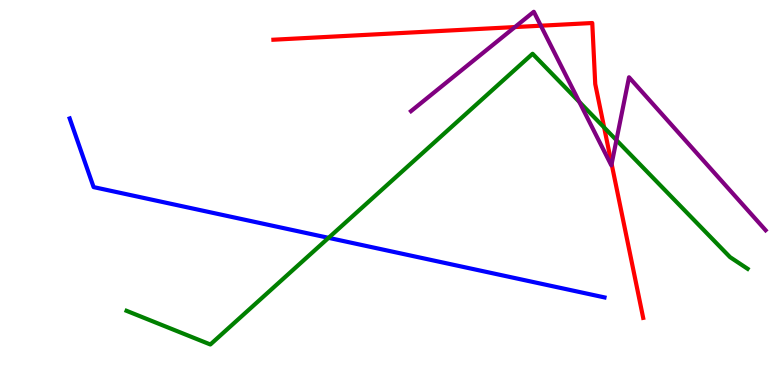[{'lines': ['blue', 'red'], 'intersections': []}, {'lines': ['green', 'red'], 'intersections': [{'x': 7.8, 'y': 6.69}]}, {'lines': ['purple', 'red'], 'intersections': [{'x': 6.64, 'y': 9.3}, {'x': 6.98, 'y': 9.33}, {'x': 7.89, 'y': 5.74}]}, {'lines': ['blue', 'green'], 'intersections': [{'x': 4.24, 'y': 3.82}]}, {'lines': ['blue', 'purple'], 'intersections': []}, {'lines': ['green', 'purple'], 'intersections': [{'x': 7.47, 'y': 7.35}, {'x': 7.95, 'y': 6.36}]}]